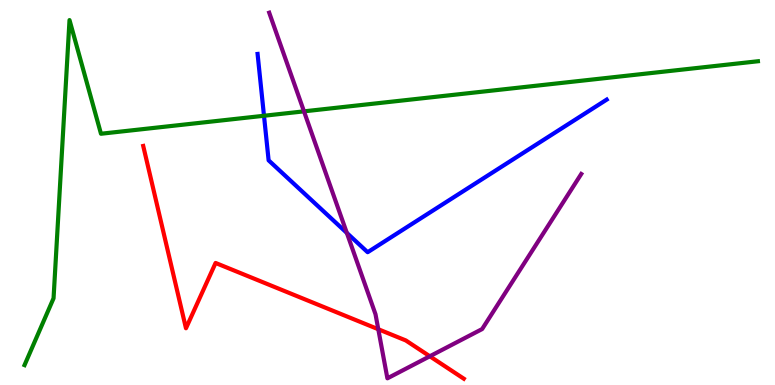[{'lines': ['blue', 'red'], 'intersections': []}, {'lines': ['green', 'red'], 'intersections': []}, {'lines': ['purple', 'red'], 'intersections': [{'x': 4.88, 'y': 1.45}, {'x': 5.55, 'y': 0.746}]}, {'lines': ['blue', 'green'], 'intersections': [{'x': 3.41, 'y': 6.99}]}, {'lines': ['blue', 'purple'], 'intersections': [{'x': 4.48, 'y': 3.95}]}, {'lines': ['green', 'purple'], 'intersections': [{'x': 3.92, 'y': 7.11}]}]